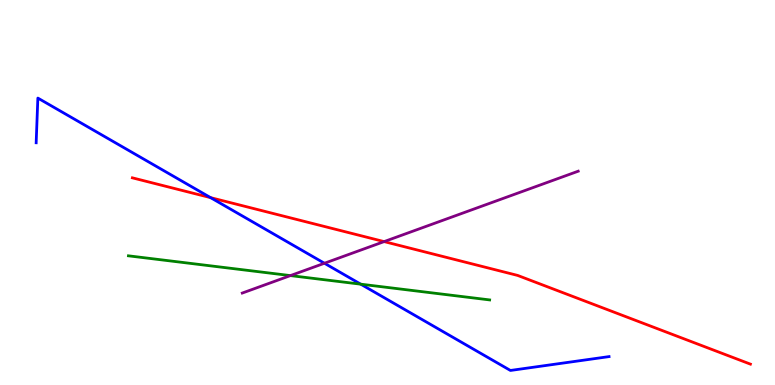[{'lines': ['blue', 'red'], 'intersections': [{'x': 2.72, 'y': 4.87}]}, {'lines': ['green', 'red'], 'intersections': []}, {'lines': ['purple', 'red'], 'intersections': [{'x': 4.96, 'y': 3.72}]}, {'lines': ['blue', 'green'], 'intersections': [{'x': 4.65, 'y': 2.62}]}, {'lines': ['blue', 'purple'], 'intersections': [{'x': 4.19, 'y': 3.16}]}, {'lines': ['green', 'purple'], 'intersections': [{'x': 3.75, 'y': 2.84}]}]